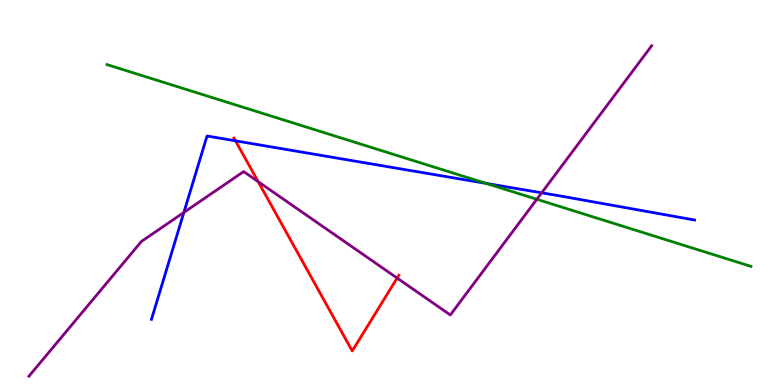[{'lines': ['blue', 'red'], 'intersections': [{'x': 3.04, 'y': 6.34}]}, {'lines': ['green', 'red'], 'intersections': []}, {'lines': ['purple', 'red'], 'intersections': [{'x': 3.33, 'y': 5.28}, {'x': 5.12, 'y': 2.78}]}, {'lines': ['blue', 'green'], 'intersections': [{'x': 6.27, 'y': 5.24}]}, {'lines': ['blue', 'purple'], 'intersections': [{'x': 2.37, 'y': 4.48}, {'x': 6.99, 'y': 4.99}]}, {'lines': ['green', 'purple'], 'intersections': [{'x': 6.93, 'y': 4.82}]}]